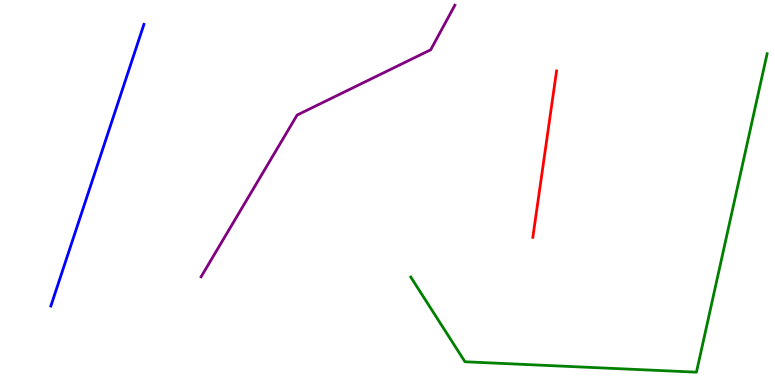[{'lines': ['blue', 'red'], 'intersections': []}, {'lines': ['green', 'red'], 'intersections': []}, {'lines': ['purple', 'red'], 'intersections': []}, {'lines': ['blue', 'green'], 'intersections': []}, {'lines': ['blue', 'purple'], 'intersections': []}, {'lines': ['green', 'purple'], 'intersections': []}]